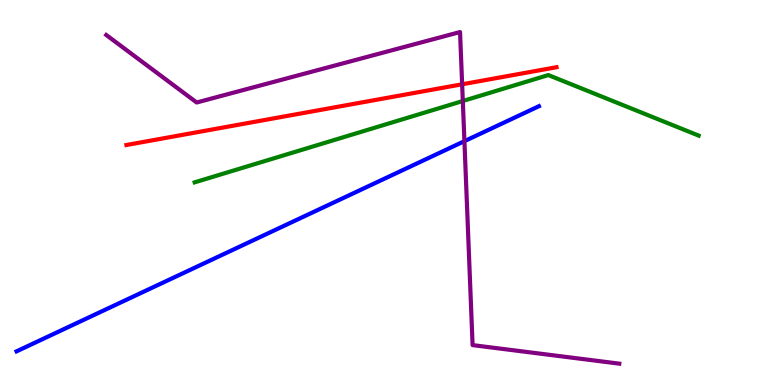[{'lines': ['blue', 'red'], 'intersections': []}, {'lines': ['green', 'red'], 'intersections': []}, {'lines': ['purple', 'red'], 'intersections': [{'x': 5.96, 'y': 7.81}]}, {'lines': ['blue', 'green'], 'intersections': []}, {'lines': ['blue', 'purple'], 'intersections': [{'x': 5.99, 'y': 6.33}]}, {'lines': ['green', 'purple'], 'intersections': [{'x': 5.97, 'y': 7.38}]}]